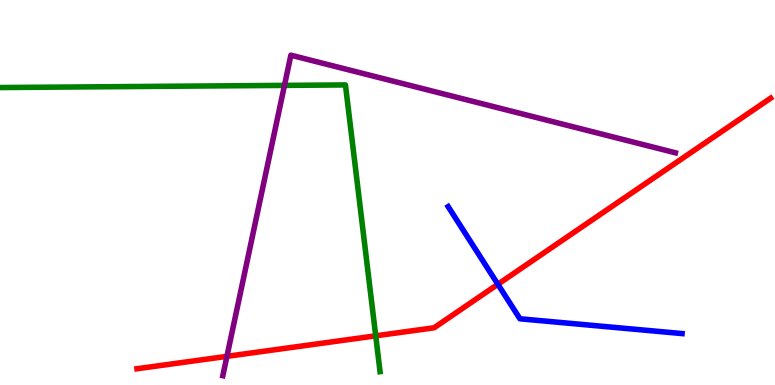[{'lines': ['blue', 'red'], 'intersections': [{'x': 6.42, 'y': 2.62}]}, {'lines': ['green', 'red'], 'intersections': [{'x': 4.85, 'y': 1.28}]}, {'lines': ['purple', 'red'], 'intersections': [{'x': 2.93, 'y': 0.744}]}, {'lines': ['blue', 'green'], 'intersections': []}, {'lines': ['blue', 'purple'], 'intersections': []}, {'lines': ['green', 'purple'], 'intersections': [{'x': 3.67, 'y': 7.78}]}]